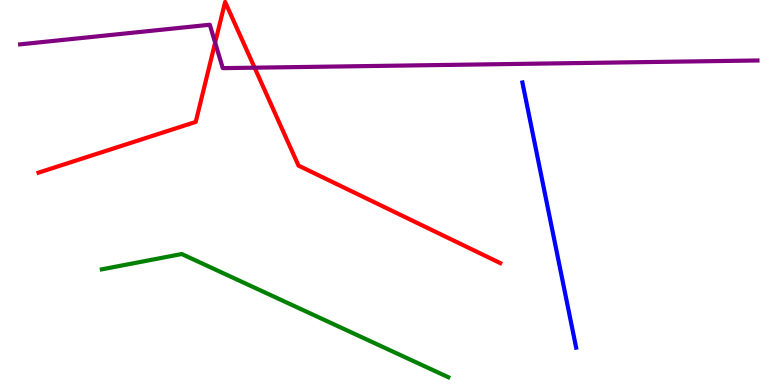[{'lines': ['blue', 'red'], 'intersections': []}, {'lines': ['green', 'red'], 'intersections': []}, {'lines': ['purple', 'red'], 'intersections': [{'x': 2.78, 'y': 8.89}, {'x': 3.29, 'y': 8.24}]}, {'lines': ['blue', 'green'], 'intersections': []}, {'lines': ['blue', 'purple'], 'intersections': []}, {'lines': ['green', 'purple'], 'intersections': []}]